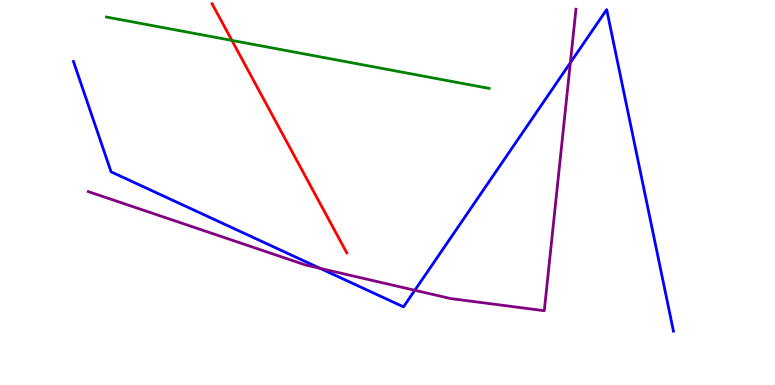[{'lines': ['blue', 'red'], 'intersections': []}, {'lines': ['green', 'red'], 'intersections': [{'x': 2.99, 'y': 8.95}]}, {'lines': ['purple', 'red'], 'intersections': []}, {'lines': ['blue', 'green'], 'intersections': []}, {'lines': ['blue', 'purple'], 'intersections': [{'x': 4.13, 'y': 3.03}, {'x': 5.35, 'y': 2.46}, {'x': 7.36, 'y': 8.37}]}, {'lines': ['green', 'purple'], 'intersections': []}]